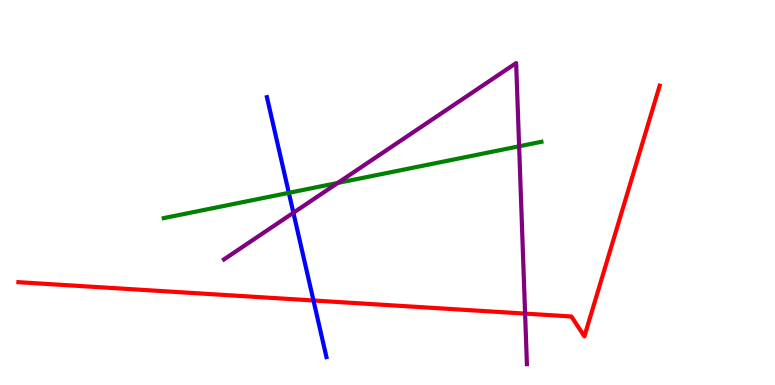[{'lines': ['blue', 'red'], 'intersections': [{'x': 4.04, 'y': 2.2}]}, {'lines': ['green', 'red'], 'intersections': []}, {'lines': ['purple', 'red'], 'intersections': [{'x': 6.78, 'y': 1.85}]}, {'lines': ['blue', 'green'], 'intersections': [{'x': 3.73, 'y': 4.99}]}, {'lines': ['blue', 'purple'], 'intersections': [{'x': 3.79, 'y': 4.47}]}, {'lines': ['green', 'purple'], 'intersections': [{'x': 4.36, 'y': 5.25}, {'x': 6.7, 'y': 6.2}]}]